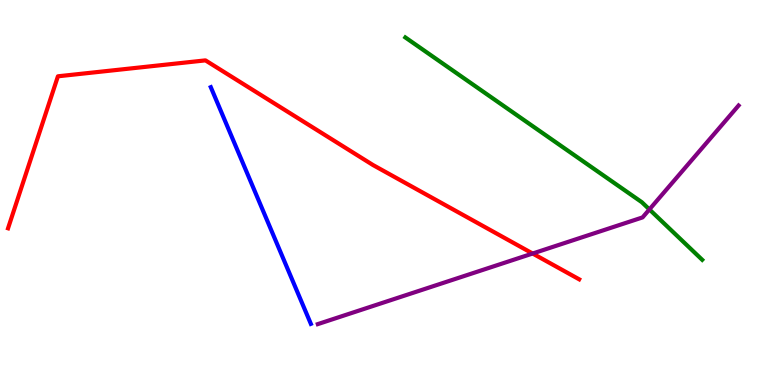[{'lines': ['blue', 'red'], 'intersections': []}, {'lines': ['green', 'red'], 'intersections': []}, {'lines': ['purple', 'red'], 'intersections': [{'x': 6.87, 'y': 3.41}]}, {'lines': ['blue', 'green'], 'intersections': []}, {'lines': ['blue', 'purple'], 'intersections': []}, {'lines': ['green', 'purple'], 'intersections': [{'x': 8.38, 'y': 4.56}]}]